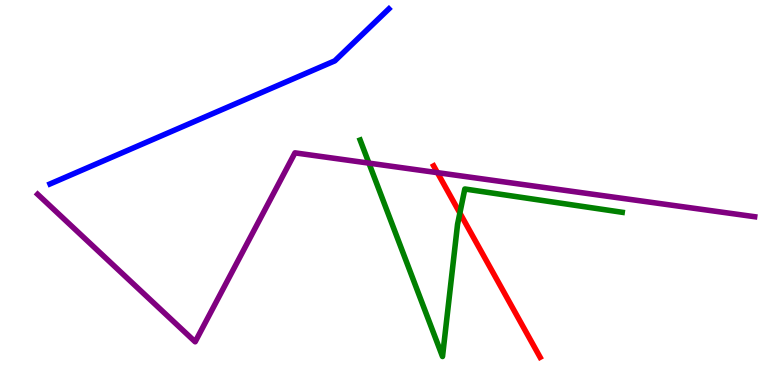[{'lines': ['blue', 'red'], 'intersections': []}, {'lines': ['green', 'red'], 'intersections': [{'x': 5.93, 'y': 4.47}]}, {'lines': ['purple', 'red'], 'intersections': [{'x': 5.64, 'y': 5.52}]}, {'lines': ['blue', 'green'], 'intersections': []}, {'lines': ['blue', 'purple'], 'intersections': []}, {'lines': ['green', 'purple'], 'intersections': [{'x': 4.76, 'y': 5.76}]}]